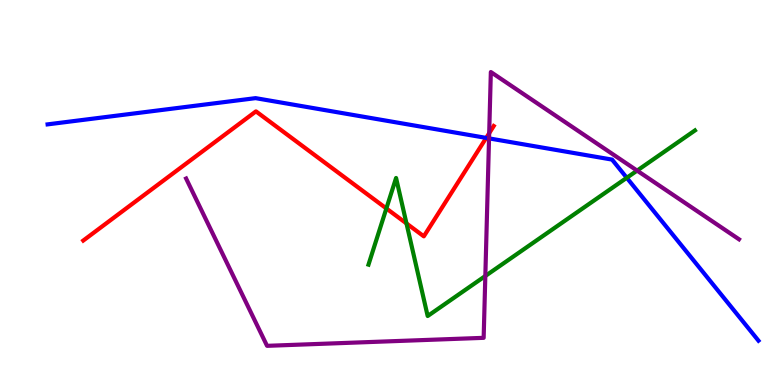[{'lines': ['blue', 'red'], 'intersections': [{'x': 6.27, 'y': 6.42}]}, {'lines': ['green', 'red'], 'intersections': [{'x': 4.99, 'y': 4.59}, {'x': 5.24, 'y': 4.2}]}, {'lines': ['purple', 'red'], 'intersections': [{'x': 6.31, 'y': 6.54}]}, {'lines': ['blue', 'green'], 'intersections': [{'x': 8.09, 'y': 5.38}]}, {'lines': ['blue', 'purple'], 'intersections': [{'x': 6.31, 'y': 6.41}]}, {'lines': ['green', 'purple'], 'intersections': [{'x': 6.26, 'y': 2.83}, {'x': 8.22, 'y': 5.57}]}]